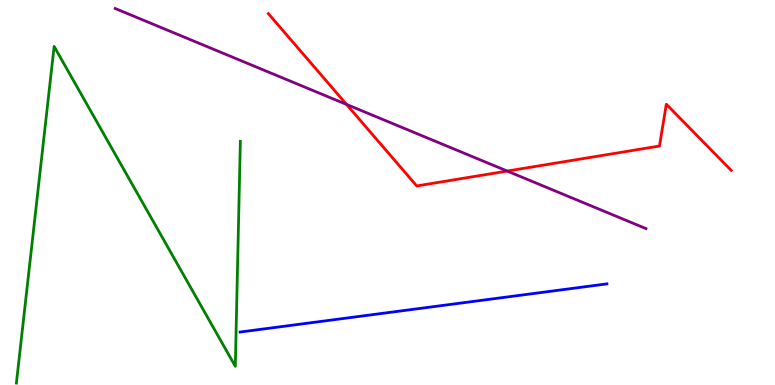[{'lines': ['blue', 'red'], 'intersections': []}, {'lines': ['green', 'red'], 'intersections': []}, {'lines': ['purple', 'red'], 'intersections': [{'x': 4.47, 'y': 7.29}, {'x': 6.54, 'y': 5.56}]}, {'lines': ['blue', 'green'], 'intersections': []}, {'lines': ['blue', 'purple'], 'intersections': []}, {'lines': ['green', 'purple'], 'intersections': []}]